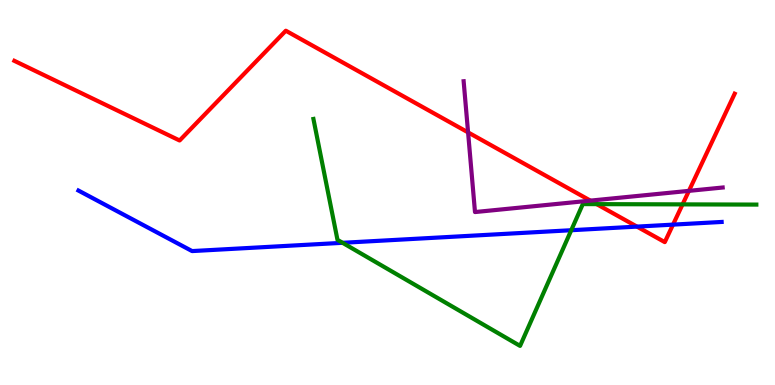[{'lines': ['blue', 'red'], 'intersections': [{'x': 8.22, 'y': 4.11}, {'x': 8.68, 'y': 4.17}]}, {'lines': ['green', 'red'], 'intersections': [{'x': 7.7, 'y': 4.7}, {'x': 8.81, 'y': 4.69}]}, {'lines': ['purple', 'red'], 'intersections': [{'x': 6.04, 'y': 6.56}, {'x': 7.62, 'y': 4.79}, {'x': 8.89, 'y': 5.04}]}, {'lines': ['blue', 'green'], 'intersections': [{'x': 4.42, 'y': 3.69}, {'x': 7.37, 'y': 4.02}]}, {'lines': ['blue', 'purple'], 'intersections': []}, {'lines': ['green', 'purple'], 'intersections': []}]